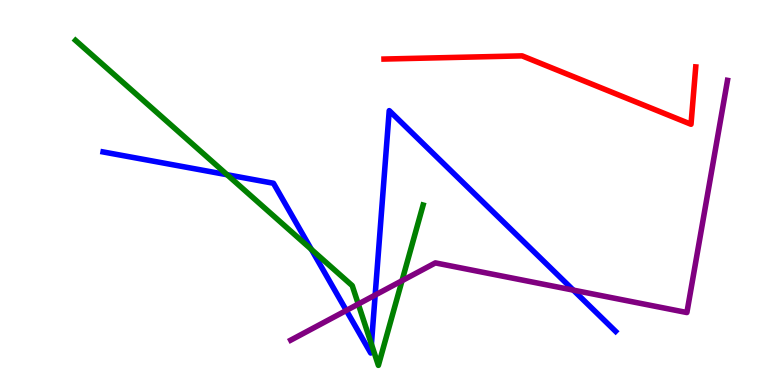[{'lines': ['blue', 'red'], 'intersections': []}, {'lines': ['green', 'red'], 'intersections': []}, {'lines': ['purple', 'red'], 'intersections': []}, {'lines': ['blue', 'green'], 'intersections': [{'x': 2.93, 'y': 5.46}, {'x': 4.02, 'y': 3.52}, {'x': 4.79, 'y': 1.06}]}, {'lines': ['blue', 'purple'], 'intersections': [{'x': 4.47, 'y': 1.94}, {'x': 4.84, 'y': 2.34}, {'x': 7.4, 'y': 2.46}]}, {'lines': ['green', 'purple'], 'intersections': [{'x': 4.62, 'y': 2.1}, {'x': 5.19, 'y': 2.71}]}]